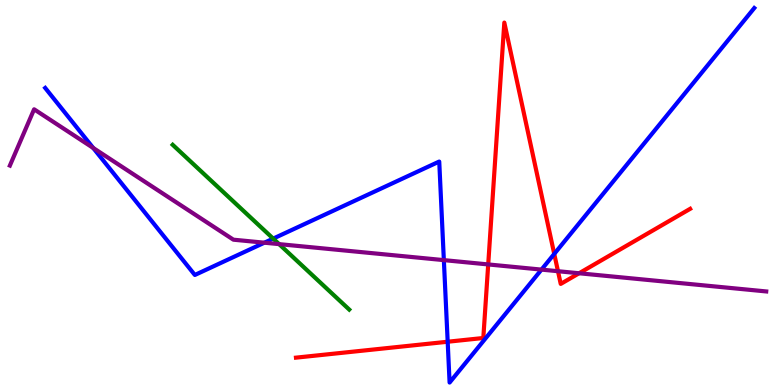[{'lines': ['blue', 'red'], 'intersections': [{'x': 5.78, 'y': 1.12}, {'x': 7.15, 'y': 3.4}]}, {'lines': ['green', 'red'], 'intersections': []}, {'lines': ['purple', 'red'], 'intersections': [{'x': 6.3, 'y': 3.13}, {'x': 7.2, 'y': 2.96}, {'x': 7.47, 'y': 2.9}]}, {'lines': ['blue', 'green'], 'intersections': [{'x': 3.53, 'y': 3.8}]}, {'lines': ['blue', 'purple'], 'intersections': [{'x': 1.2, 'y': 6.16}, {'x': 3.41, 'y': 3.7}, {'x': 5.73, 'y': 3.24}, {'x': 6.99, 'y': 3.0}]}, {'lines': ['green', 'purple'], 'intersections': [{'x': 3.6, 'y': 3.66}]}]